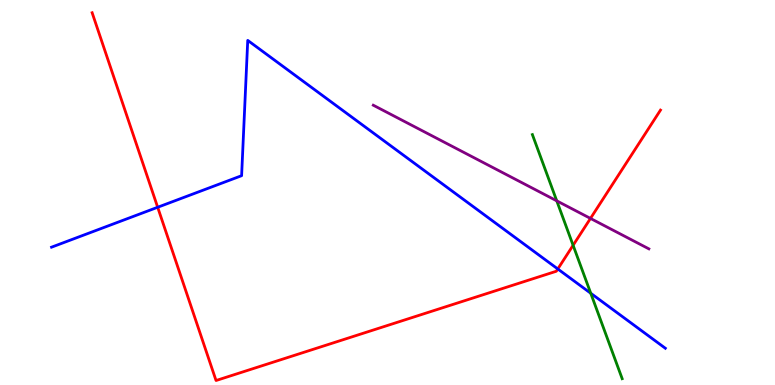[{'lines': ['blue', 'red'], 'intersections': [{'x': 2.03, 'y': 4.62}, {'x': 7.2, 'y': 3.01}]}, {'lines': ['green', 'red'], 'intersections': [{'x': 7.39, 'y': 3.63}]}, {'lines': ['purple', 'red'], 'intersections': [{'x': 7.62, 'y': 4.33}]}, {'lines': ['blue', 'green'], 'intersections': [{'x': 7.62, 'y': 2.38}]}, {'lines': ['blue', 'purple'], 'intersections': []}, {'lines': ['green', 'purple'], 'intersections': [{'x': 7.18, 'y': 4.78}]}]